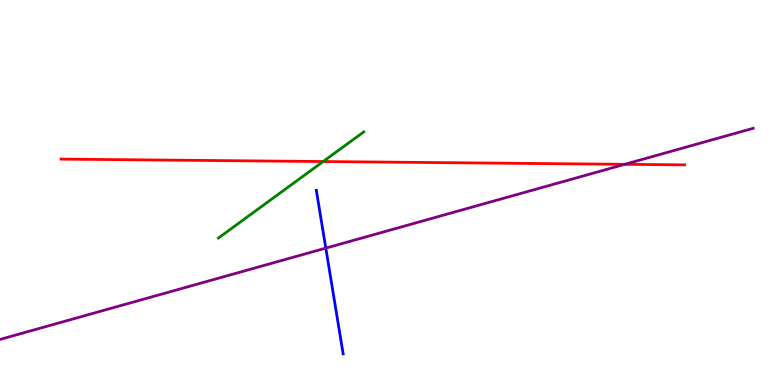[{'lines': ['blue', 'red'], 'intersections': []}, {'lines': ['green', 'red'], 'intersections': [{'x': 4.17, 'y': 5.8}]}, {'lines': ['purple', 'red'], 'intersections': [{'x': 8.06, 'y': 5.73}]}, {'lines': ['blue', 'green'], 'intersections': []}, {'lines': ['blue', 'purple'], 'intersections': [{'x': 4.2, 'y': 3.56}]}, {'lines': ['green', 'purple'], 'intersections': []}]